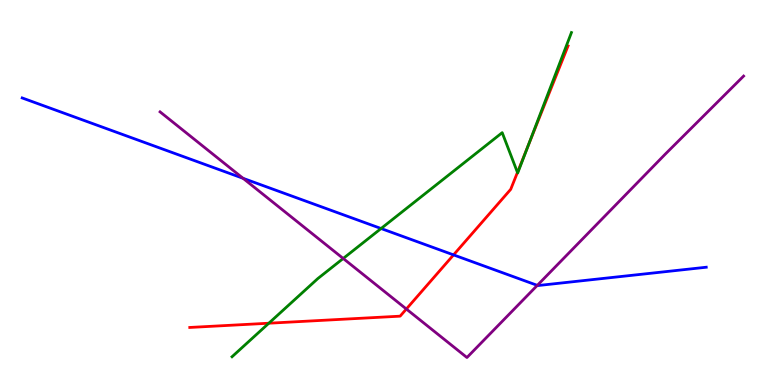[{'lines': ['blue', 'red'], 'intersections': [{'x': 5.85, 'y': 3.38}]}, {'lines': ['green', 'red'], 'intersections': [{'x': 3.47, 'y': 1.6}, {'x': 6.68, 'y': 5.52}, {'x': 6.81, 'y': 6.2}]}, {'lines': ['purple', 'red'], 'intersections': [{'x': 5.24, 'y': 1.97}]}, {'lines': ['blue', 'green'], 'intersections': [{'x': 4.92, 'y': 4.06}]}, {'lines': ['blue', 'purple'], 'intersections': [{'x': 3.14, 'y': 5.37}, {'x': 6.93, 'y': 2.59}]}, {'lines': ['green', 'purple'], 'intersections': [{'x': 4.43, 'y': 3.29}]}]